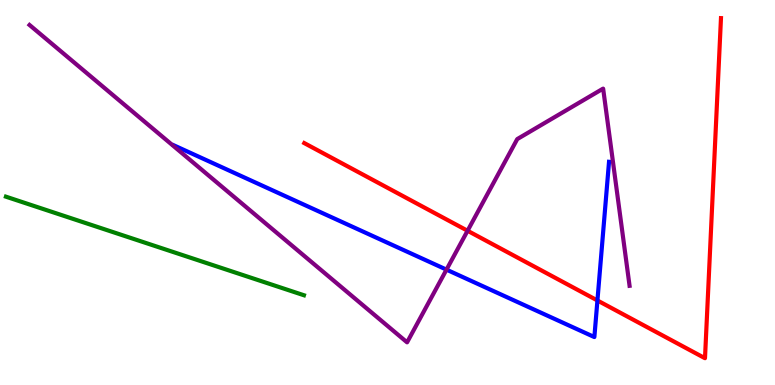[{'lines': ['blue', 'red'], 'intersections': [{'x': 7.71, 'y': 2.2}]}, {'lines': ['green', 'red'], 'intersections': []}, {'lines': ['purple', 'red'], 'intersections': [{'x': 6.03, 'y': 4.01}]}, {'lines': ['blue', 'green'], 'intersections': []}, {'lines': ['blue', 'purple'], 'intersections': [{'x': 5.76, 'y': 3.0}]}, {'lines': ['green', 'purple'], 'intersections': []}]